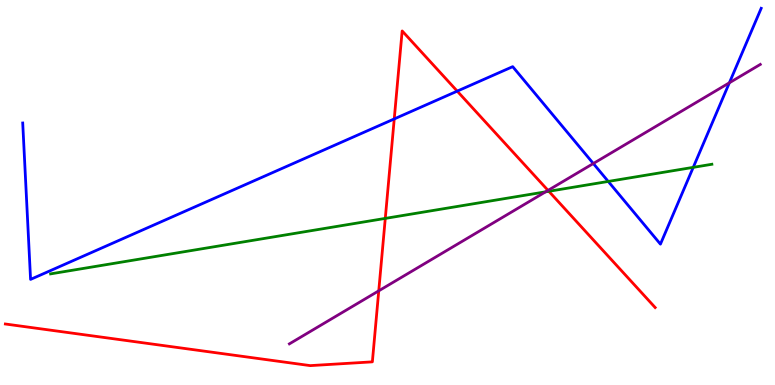[{'lines': ['blue', 'red'], 'intersections': [{'x': 5.09, 'y': 6.91}, {'x': 5.9, 'y': 7.63}]}, {'lines': ['green', 'red'], 'intersections': [{'x': 4.97, 'y': 4.33}, {'x': 7.08, 'y': 5.03}]}, {'lines': ['purple', 'red'], 'intersections': [{'x': 4.89, 'y': 2.45}, {'x': 7.07, 'y': 5.05}]}, {'lines': ['blue', 'green'], 'intersections': [{'x': 7.85, 'y': 5.29}, {'x': 8.95, 'y': 5.65}]}, {'lines': ['blue', 'purple'], 'intersections': [{'x': 7.66, 'y': 5.75}, {'x': 9.41, 'y': 7.85}]}, {'lines': ['green', 'purple'], 'intersections': [{'x': 7.04, 'y': 5.02}]}]